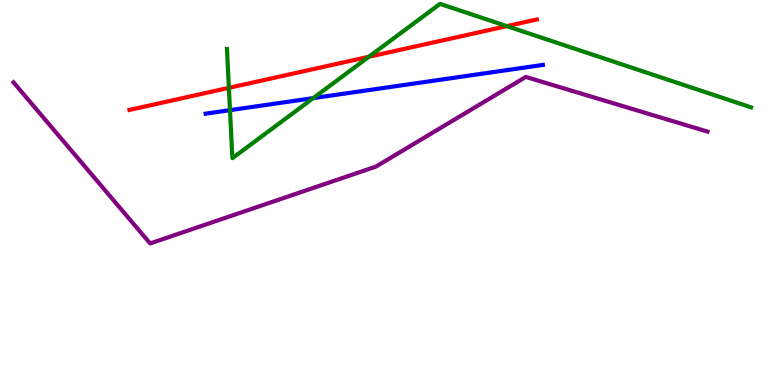[{'lines': ['blue', 'red'], 'intersections': []}, {'lines': ['green', 'red'], 'intersections': [{'x': 2.95, 'y': 7.72}, {'x': 4.76, 'y': 8.53}, {'x': 6.54, 'y': 9.32}]}, {'lines': ['purple', 'red'], 'intersections': []}, {'lines': ['blue', 'green'], 'intersections': [{'x': 2.97, 'y': 7.14}, {'x': 4.04, 'y': 7.45}]}, {'lines': ['blue', 'purple'], 'intersections': []}, {'lines': ['green', 'purple'], 'intersections': []}]